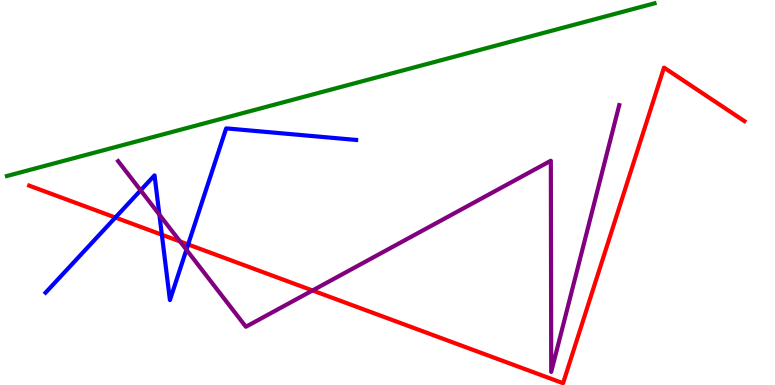[{'lines': ['blue', 'red'], 'intersections': [{'x': 1.49, 'y': 4.35}, {'x': 2.09, 'y': 3.9}, {'x': 2.43, 'y': 3.65}]}, {'lines': ['green', 'red'], 'intersections': []}, {'lines': ['purple', 'red'], 'intersections': [{'x': 2.32, 'y': 3.73}, {'x': 4.03, 'y': 2.46}]}, {'lines': ['blue', 'green'], 'intersections': []}, {'lines': ['blue', 'purple'], 'intersections': [{'x': 1.81, 'y': 5.06}, {'x': 2.06, 'y': 4.43}, {'x': 2.41, 'y': 3.51}]}, {'lines': ['green', 'purple'], 'intersections': []}]